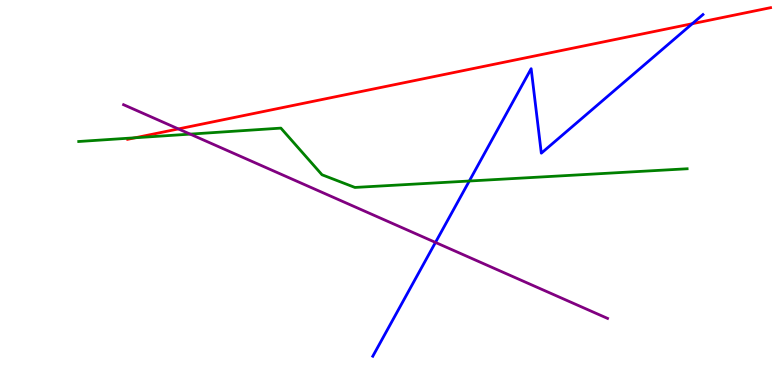[{'lines': ['blue', 'red'], 'intersections': [{'x': 8.93, 'y': 9.38}]}, {'lines': ['green', 'red'], 'intersections': [{'x': 1.74, 'y': 6.42}]}, {'lines': ['purple', 'red'], 'intersections': [{'x': 2.3, 'y': 6.65}]}, {'lines': ['blue', 'green'], 'intersections': [{'x': 6.06, 'y': 5.3}]}, {'lines': ['blue', 'purple'], 'intersections': [{'x': 5.62, 'y': 3.7}]}, {'lines': ['green', 'purple'], 'intersections': [{'x': 2.45, 'y': 6.52}]}]